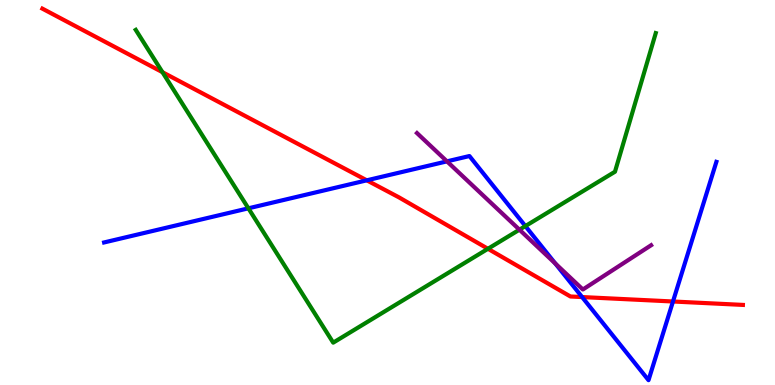[{'lines': ['blue', 'red'], 'intersections': [{'x': 4.73, 'y': 5.32}, {'x': 7.51, 'y': 2.28}, {'x': 8.68, 'y': 2.17}]}, {'lines': ['green', 'red'], 'intersections': [{'x': 2.1, 'y': 8.13}, {'x': 6.3, 'y': 3.54}]}, {'lines': ['purple', 'red'], 'intersections': []}, {'lines': ['blue', 'green'], 'intersections': [{'x': 3.21, 'y': 4.59}, {'x': 6.78, 'y': 4.13}]}, {'lines': ['blue', 'purple'], 'intersections': [{'x': 5.77, 'y': 5.81}, {'x': 7.17, 'y': 3.16}]}, {'lines': ['green', 'purple'], 'intersections': [{'x': 6.7, 'y': 4.03}]}]